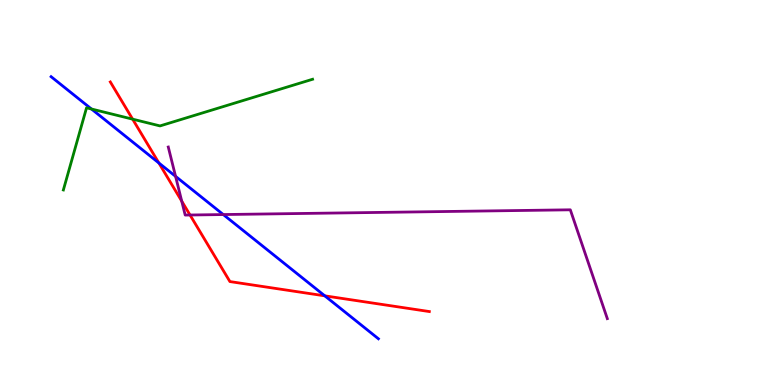[{'lines': ['blue', 'red'], 'intersections': [{'x': 2.05, 'y': 5.77}, {'x': 4.19, 'y': 2.32}]}, {'lines': ['green', 'red'], 'intersections': [{'x': 1.71, 'y': 6.9}]}, {'lines': ['purple', 'red'], 'intersections': [{'x': 2.34, 'y': 4.78}, {'x': 2.45, 'y': 4.42}]}, {'lines': ['blue', 'green'], 'intersections': [{'x': 1.18, 'y': 7.17}]}, {'lines': ['blue', 'purple'], 'intersections': [{'x': 2.27, 'y': 5.42}, {'x': 2.88, 'y': 4.43}]}, {'lines': ['green', 'purple'], 'intersections': []}]